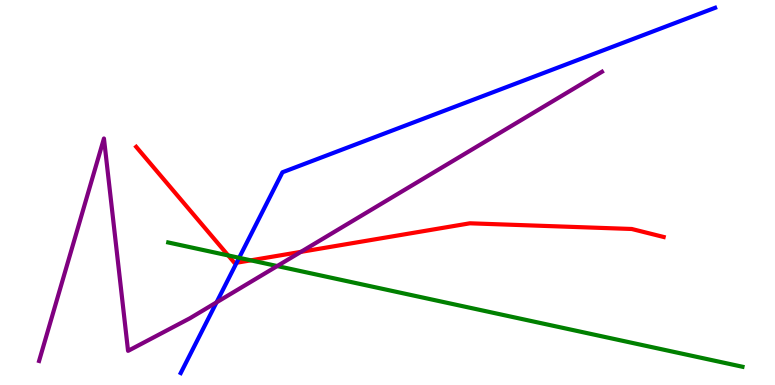[{'lines': ['blue', 'red'], 'intersections': [{'x': 3.05, 'y': 3.18}]}, {'lines': ['green', 'red'], 'intersections': [{'x': 2.94, 'y': 3.37}, {'x': 3.24, 'y': 3.24}]}, {'lines': ['purple', 'red'], 'intersections': [{'x': 3.88, 'y': 3.46}]}, {'lines': ['blue', 'green'], 'intersections': [{'x': 3.09, 'y': 3.3}]}, {'lines': ['blue', 'purple'], 'intersections': [{'x': 2.79, 'y': 2.15}]}, {'lines': ['green', 'purple'], 'intersections': [{'x': 3.58, 'y': 3.09}]}]